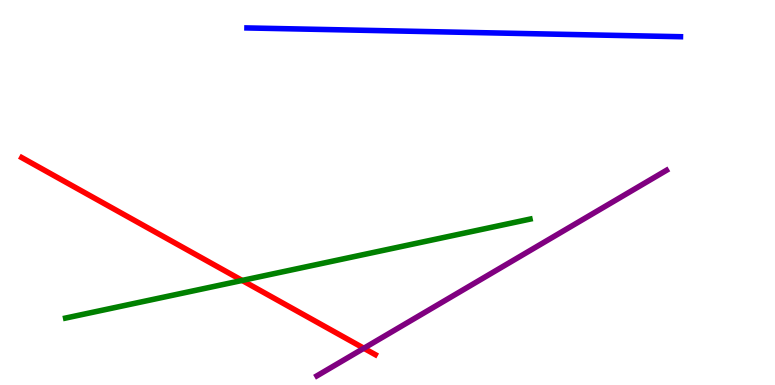[{'lines': ['blue', 'red'], 'intersections': []}, {'lines': ['green', 'red'], 'intersections': [{'x': 3.12, 'y': 2.72}]}, {'lines': ['purple', 'red'], 'intersections': [{'x': 4.69, 'y': 0.954}]}, {'lines': ['blue', 'green'], 'intersections': []}, {'lines': ['blue', 'purple'], 'intersections': []}, {'lines': ['green', 'purple'], 'intersections': []}]